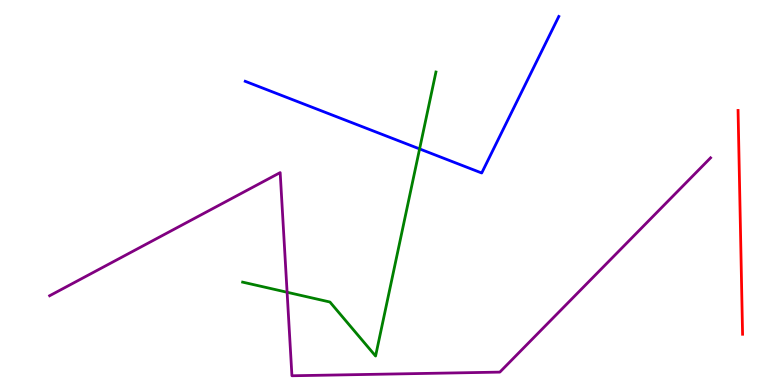[{'lines': ['blue', 'red'], 'intersections': []}, {'lines': ['green', 'red'], 'intersections': []}, {'lines': ['purple', 'red'], 'intersections': []}, {'lines': ['blue', 'green'], 'intersections': [{'x': 5.41, 'y': 6.13}]}, {'lines': ['blue', 'purple'], 'intersections': []}, {'lines': ['green', 'purple'], 'intersections': [{'x': 3.7, 'y': 2.41}]}]